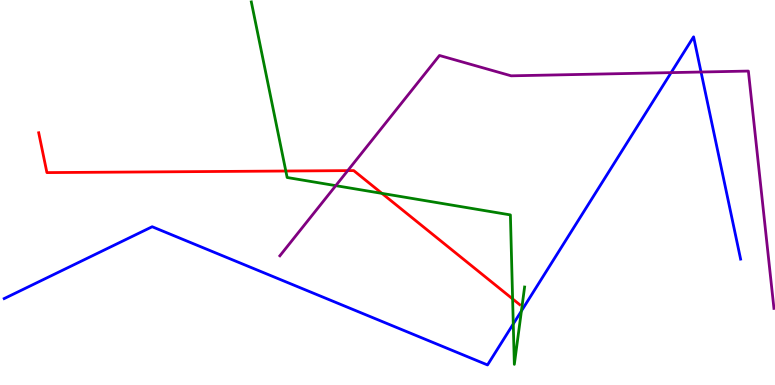[{'lines': ['blue', 'red'], 'intersections': []}, {'lines': ['green', 'red'], 'intersections': [{'x': 3.69, 'y': 5.56}, {'x': 4.93, 'y': 4.98}, {'x': 6.61, 'y': 2.24}]}, {'lines': ['purple', 'red'], 'intersections': [{'x': 4.49, 'y': 5.57}]}, {'lines': ['blue', 'green'], 'intersections': [{'x': 6.62, 'y': 1.59}, {'x': 6.73, 'y': 1.92}]}, {'lines': ['blue', 'purple'], 'intersections': [{'x': 8.66, 'y': 8.11}, {'x': 9.05, 'y': 8.13}]}, {'lines': ['green', 'purple'], 'intersections': [{'x': 4.33, 'y': 5.18}]}]